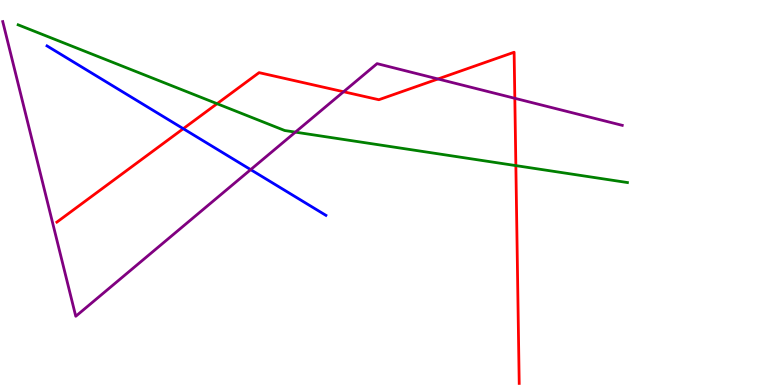[{'lines': ['blue', 'red'], 'intersections': [{'x': 2.36, 'y': 6.66}]}, {'lines': ['green', 'red'], 'intersections': [{'x': 2.8, 'y': 7.31}, {'x': 6.66, 'y': 5.7}]}, {'lines': ['purple', 'red'], 'intersections': [{'x': 4.43, 'y': 7.62}, {'x': 5.65, 'y': 7.95}, {'x': 6.64, 'y': 7.45}]}, {'lines': ['blue', 'green'], 'intersections': []}, {'lines': ['blue', 'purple'], 'intersections': [{'x': 3.23, 'y': 5.59}]}, {'lines': ['green', 'purple'], 'intersections': [{'x': 3.81, 'y': 6.57}]}]